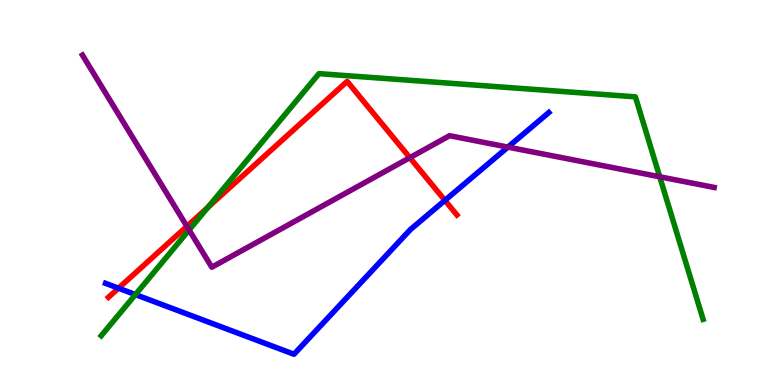[{'lines': ['blue', 'red'], 'intersections': [{'x': 1.53, 'y': 2.51}, {'x': 5.74, 'y': 4.8}]}, {'lines': ['green', 'red'], 'intersections': [{'x': 2.68, 'y': 4.61}]}, {'lines': ['purple', 'red'], 'intersections': [{'x': 2.41, 'y': 4.12}, {'x': 5.29, 'y': 5.9}]}, {'lines': ['blue', 'green'], 'intersections': [{'x': 1.75, 'y': 2.35}]}, {'lines': ['blue', 'purple'], 'intersections': [{'x': 6.55, 'y': 6.18}]}, {'lines': ['green', 'purple'], 'intersections': [{'x': 2.44, 'y': 4.03}, {'x': 8.51, 'y': 5.41}]}]